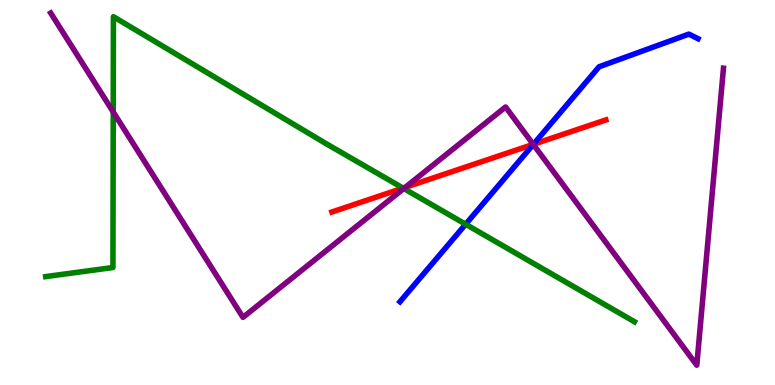[{'lines': ['blue', 'red'], 'intersections': [{'x': 6.88, 'y': 6.25}]}, {'lines': ['green', 'red'], 'intersections': [{'x': 5.2, 'y': 5.11}]}, {'lines': ['purple', 'red'], 'intersections': [{'x': 5.23, 'y': 5.13}, {'x': 6.88, 'y': 6.25}]}, {'lines': ['blue', 'green'], 'intersections': [{'x': 6.01, 'y': 4.18}]}, {'lines': ['blue', 'purple'], 'intersections': [{'x': 6.88, 'y': 6.25}]}, {'lines': ['green', 'purple'], 'intersections': [{'x': 1.46, 'y': 7.09}, {'x': 5.21, 'y': 5.1}]}]